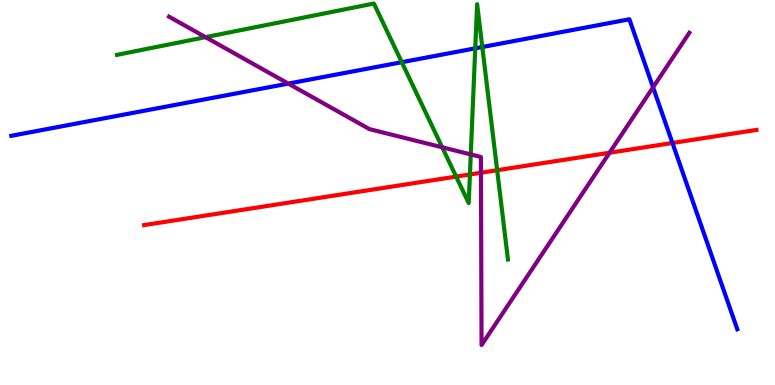[{'lines': ['blue', 'red'], 'intersections': [{'x': 8.68, 'y': 6.29}]}, {'lines': ['green', 'red'], 'intersections': [{'x': 5.89, 'y': 5.41}, {'x': 6.06, 'y': 5.47}, {'x': 6.42, 'y': 5.58}]}, {'lines': ['purple', 'red'], 'intersections': [{'x': 6.21, 'y': 5.51}, {'x': 7.86, 'y': 6.03}]}, {'lines': ['blue', 'green'], 'intersections': [{'x': 5.18, 'y': 8.38}, {'x': 6.13, 'y': 8.74}, {'x': 6.22, 'y': 8.78}]}, {'lines': ['blue', 'purple'], 'intersections': [{'x': 3.72, 'y': 7.83}, {'x': 8.43, 'y': 7.73}]}, {'lines': ['green', 'purple'], 'intersections': [{'x': 2.65, 'y': 9.03}, {'x': 5.71, 'y': 6.17}, {'x': 6.07, 'y': 5.99}]}]